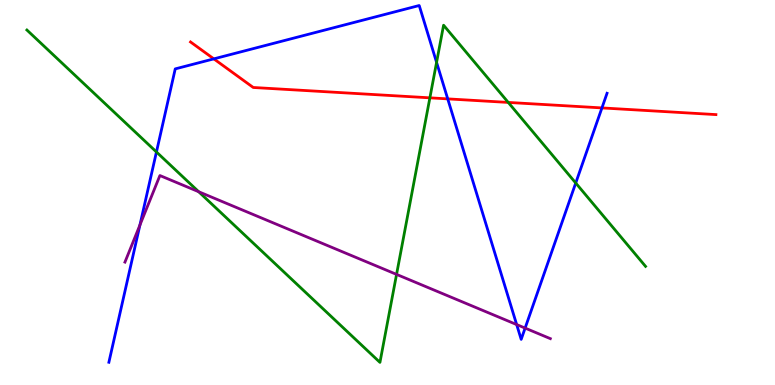[{'lines': ['blue', 'red'], 'intersections': [{'x': 2.76, 'y': 8.47}, {'x': 5.78, 'y': 7.43}, {'x': 7.77, 'y': 7.2}]}, {'lines': ['green', 'red'], 'intersections': [{'x': 5.55, 'y': 7.46}, {'x': 6.56, 'y': 7.34}]}, {'lines': ['purple', 'red'], 'intersections': []}, {'lines': ['blue', 'green'], 'intersections': [{'x': 2.02, 'y': 6.05}, {'x': 5.63, 'y': 8.38}, {'x': 7.43, 'y': 5.25}]}, {'lines': ['blue', 'purple'], 'intersections': [{'x': 1.81, 'y': 4.16}, {'x': 6.67, 'y': 1.57}, {'x': 6.78, 'y': 1.48}]}, {'lines': ['green', 'purple'], 'intersections': [{'x': 2.56, 'y': 5.02}, {'x': 5.12, 'y': 2.87}]}]